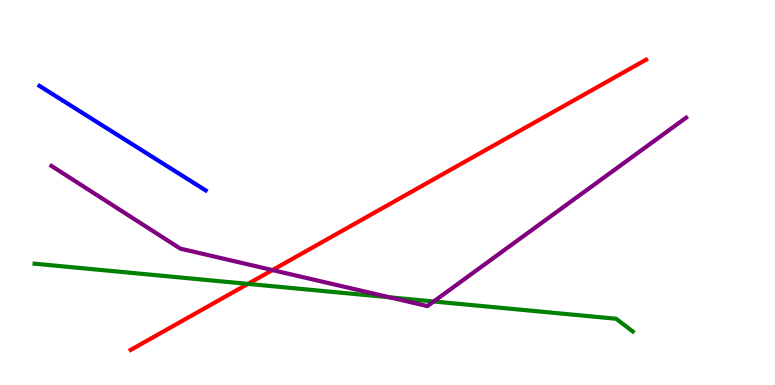[{'lines': ['blue', 'red'], 'intersections': []}, {'lines': ['green', 'red'], 'intersections': [{'x': 3.2, 'y': 2.63}]}, {'lines': ['purple', 'red'], 'intersections': [{'x': 3.52, 'y': 2.99}]}, {'lines': ['blue', 'green'], 'intersections': []}, {'lines': ['blue', 'purple'], 'intersections': []}, {'lines': ['green', 'purple'], 'intersections': [{'x': 5.03, 'y': 2.28}, {'x': 5.6, 'y': 2.17}]}]